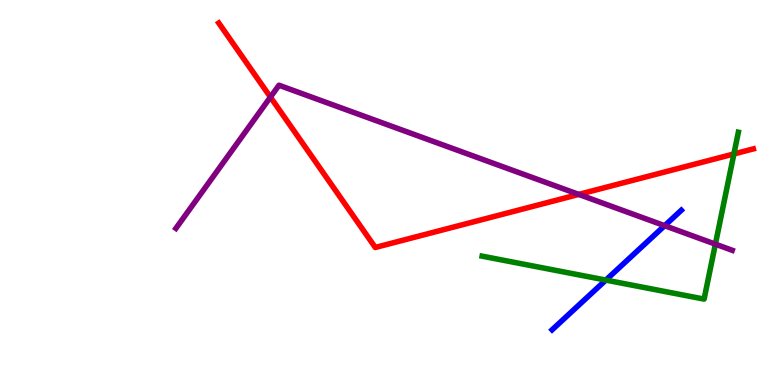[{'lines': ['blue', 'red'], 'intersections': []}, {'lines': ['green', 'red'], 'intersections': [{'x': 9.47, 'y': 6.0}]}, {'lines': ['purple', 'red'], 'intersections': [{'x': 3.49, 'y': 7.48}, {'x': 7.47, 'y': 4.95}]}, {'lines': ['blue', 'green'], 'intersections': [{'x': 7.82, 'y': 2.73}]}, {'lines': ['blue', 'purple'], 'intersections': [{'x': 8.58, 'y': 4.14}]}, {'lines': ['green', 'purple'], 'intersections': [{'x': 9.23, 'y': 3.66}]}]